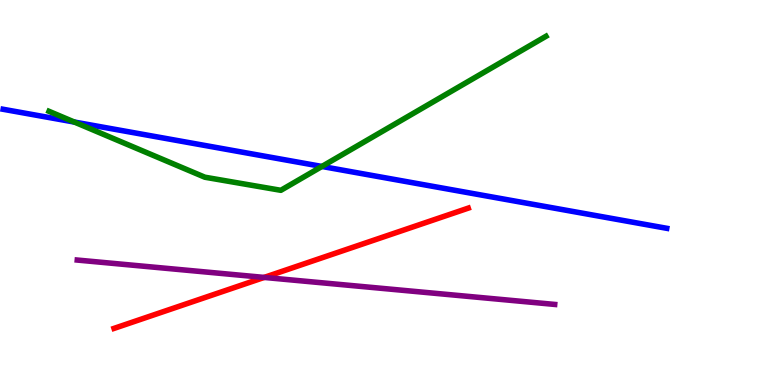[{'lines': ['blue', 'red'], 'intersections': []}, {'lines': ['green', 'red'], 'intersections': []}, {'lines': ['purple', 'red'], 'intersections': [{'x': 3.41, 'y': 2.79}]}, {'lines': ['blue', 'green'], 'intersections': [{'x': 0.96, 'y': 6.83}, {'x': 4.15, 'y': 5.68}]}, {'lines': ['blue', 'purple'], 'intersections': []}, {'lines': ['green', 'purple'], 'intersections': []}]